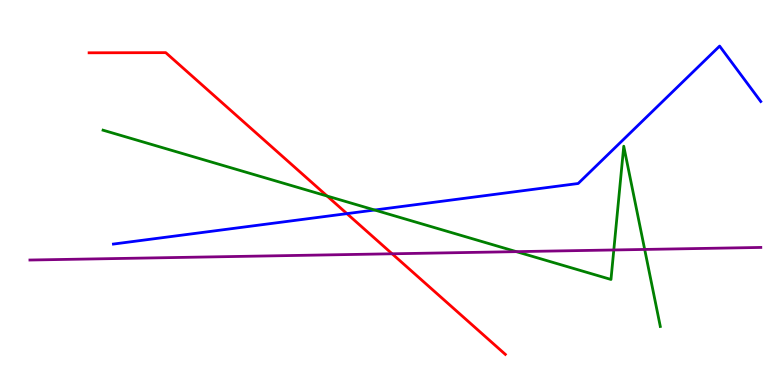[{'lines': ['blue', 'red'], 'intersections': [{'x': 4.48, 'y': 4.45}]}, {'lines': ['green', 'red'], 'intersections': [{'x': 4.22, 'y': 4.91}]}, {'lines': ['purple', 'red'], 'intersections': [{'x': 5.06, 'y': 3.41}]}, {'lines': ['blue', 'green'], 'intersections': [{'x': 4.83, 'y': 4.54}]}, {'lines': ['blue', 'purple'], 'intersections': []}, {'lines': ['green', 'purple'], 'intersections': [{'x': 6.66, 'y': 3.46}, {'x': 7.92, 'y': 3.51}, {'x': 8.32, 'y': 3.52}]}]